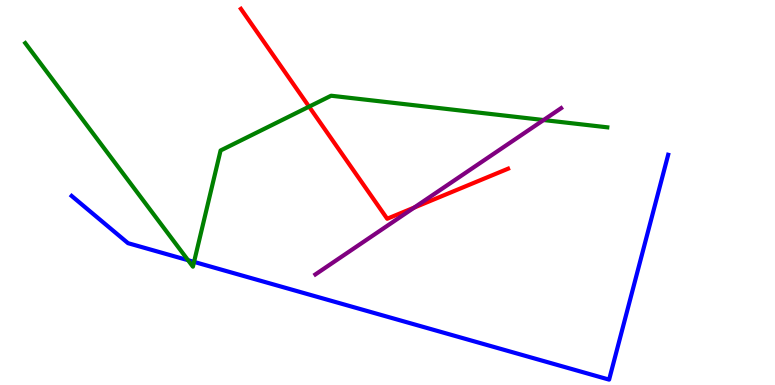[{'lines': ['blue', 'red'], 'intersections': []}, {'lines': ['green', 'red'], 'intersections': [{'x': 3.99, 'y': 7.23}]}, {'lines': ['purple', 'red'], 'intersections': [{'x': 5.34, 'y': 4.61}]}, {'lines': ['blue', 'green'], 'intersections': [{'x': 2.43, 'y': 3.24}, {'x': 2.5, 'y': 3.2}]}, {'lines': ['blue', 'purple'], 'intersections': []}, {'lines': ['green', 'purple'], 'intersections': [{'x': 7.01, 'y': 6.88}]}]